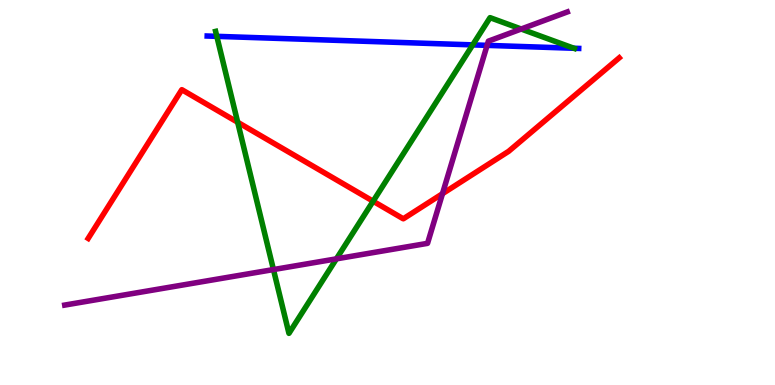[{'lines': ['blue', 'red'], 'intersections': []}, {'lines': ['green', 'red'], 'intersections': [{'x': 3.07, 'y': 6.82}, {'x': 4.81, 'y': 4.77}]}, {'lines': ['purple', 'red'], 'intersections': [{'x': 5.71, 'y': 4.97}]}, {'lines': ['blue', 'green'], 'intersections': [{'x': 2.8, 'y': 9.06}, {'x': 6.1, 'y': 8.83}, {'x': 7.4, 'y': 8.75}]}, {'lines': ['blue', 'purple'], 'intersections': [{'x': 6.29, 'y': 8.82}]}, {'lines': ['green', 'purple'], 'intersections': [{'x': 3.53, 'y': 3.0}, {'x': 4.34, 'y': 3.28}, {'x': 6.72, 'y': 9.25}]}]